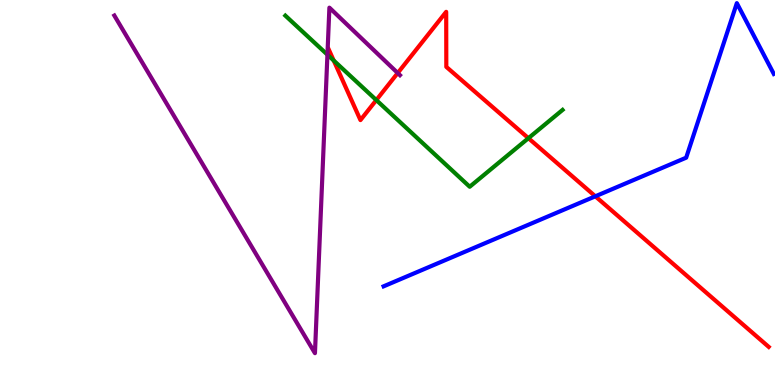[{'lines': ['blue', 'red'], 'intersections': [{'x': 7.68, 'y': 4.9}]}, {'lines': ['green', 'red'], 'intersections': [{'x': 4.31, 'y': 8.43}, {'x': 4.86, 'y': 7.4}, {'x': 6.82, 'y': 6.41}]}, {'lines': ['purple', 'red'], 'intersections': [{'x': 5.13, 'y': 8.1}]}, {'lines': ['blue', 'green'], 'intersections': []}, {'lines': ['blue', 'purple'], 'intersections': []}, {'lines': ['green', 'purple'], 'intersections': [{'x': 4.22, 'y': 8.58}]}]